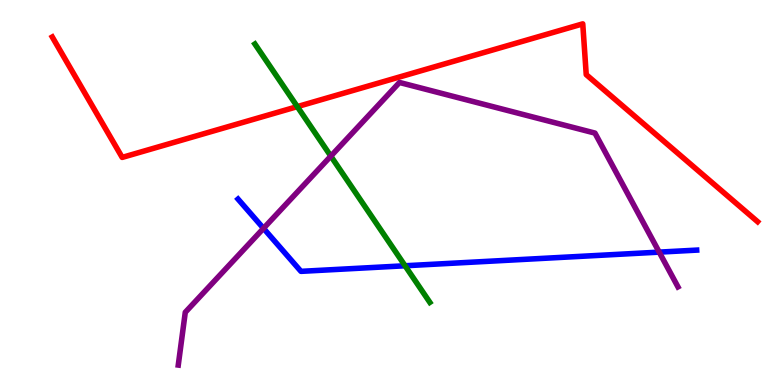[{'lines': ['blue', 'red'], 'intersections': []}, {'lines': ['green', 'red'], 'intersections': [{'x': 3.84, 'y': 7.23}]}, {'lines': ['purple', 'red'], 'intersections': []}, {'lines': ['blue', 'green'], 'intersections': [{'x': 5.23, 'y': 3.1}]}, {'lines': ['blue', 'purple'], 'intersections': [{'x': 3.4, 'y': 4.07}, {'x': 8.51, 'y': 3.45}]}, {'lines': ['green', 'purple'], 'intersections': [{'x': 4.27, 'y': 5.94}]}]